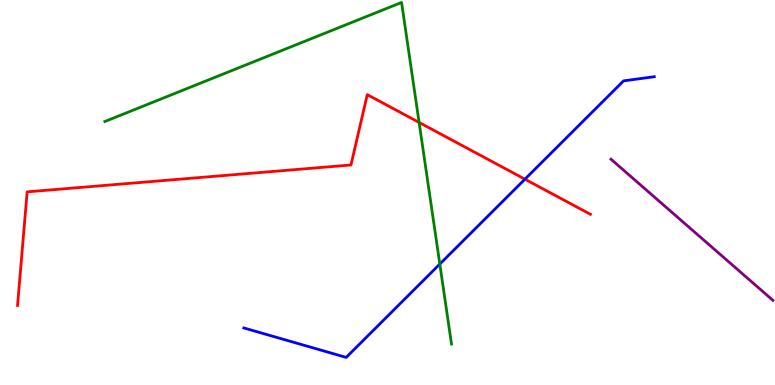[{'lines': ['blue', 'red'], 'intersections': [{'x': 6.77, 'y': 5.35}]}, {'lines': ['green', 'red'], 'intersections': [{'x': 5.41, 'y': 6.82}]}, {'lines': ['purple', 'red'], 'intersections': []}, {'lines': ['blue', 'green'], 'intersections': [{'x': 5.67, 'y': 3.14}]}, {'lines': ['blue', 'purple'], 'intersections': []}, {'lines': ['green', 'purple'], 'intersections': []}]